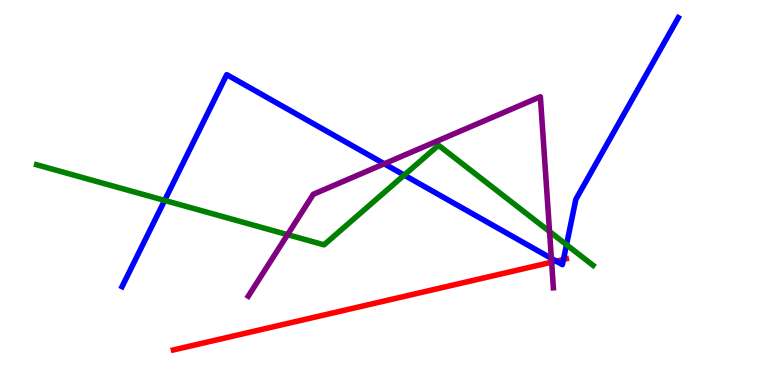[{'lines': ['blue', 'red'], 'intersections': [{'x': 7.18, 'y': 3.22}, {'x': 7.27, 'y': 3.26}]}, {'lines': ['green', 'red'], 'intersections': []}, {'lines': ['purple', 'red'], 'intersections': [{'x': 7.12, 'y': 3.19}]}, {'lines': ['blue', 'green'], 'intersections': [{'x': 2.12, 'y': 4.79}, {'x': 5.22, 'y': 5.45}, {'x': 7.31, 'y': 3.64}]}, {'lines': ['blue', 'purple'], 'intersections': [{'x': 4.96, 'y': 5.75}, {'x': 7.11, 'y': 3.29}]}, {'lines': ['green', 'purple'], 'intersections': [{'x': 3.71, 'y': 3.91}, {'x': 7.09, 'y': 3.99}]}]